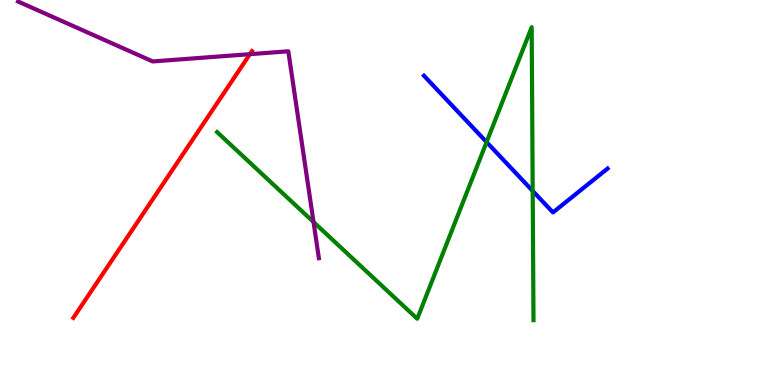[{'lines': ['blue', 'red'], 'intersections': []}, {'lines': ['green', 'red'], 'intersections': []}, {'lines': ['purple', 'red'], 'intersections': [{'x': 3.22, 'y': 8.59}]}, {'lines': ['blue', 'green'], 'intersections': [{'x': 6.28, 'y': 6.31}, {'x': 6.87, 'y': 5.04}]}, {'lines': ['blue', 'purple'], 'intersections': []}, {'lines': ['green', 'purple'], 'intersections': [{'x': 4.05, 'y': 4.23}]}]